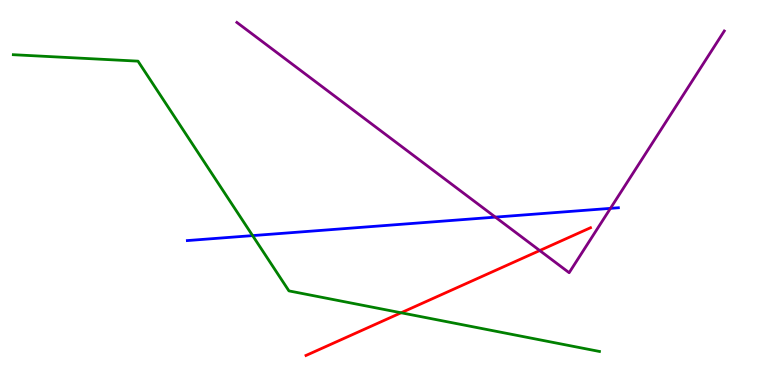[{'lines': ['blue', 'red'], 'intersections': []}, {'lines': ['green', 'red'], 'intersections': [{'x': 5.18, 'y': 1.88}]}, {'lines': ['purple', 'red'], 'intersections': [{'x': 6.96, 'y': 3.49}]}, {'lines': ['blue', 'green'], 'intersections': [{'x': 3.26, 'y': 3.88}]}, {'lines': ['blue', 'purple'], 'intersections': [{'x': 6.39, 'y': 4.36}, {'x': 7.88, 'y': 4.59}]}, {'lines': ['green', 'purple'], 'intersections': []}]